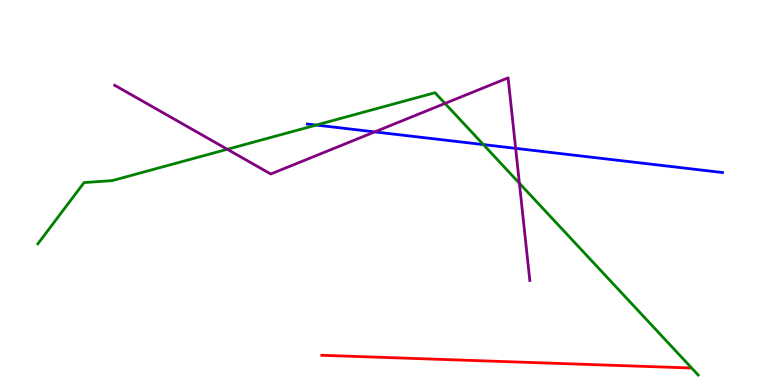[{'lines': ['blue', 'red'], 'intersections': []}, {'lines': ['green', 'red'], 'intersections': []}, {'lines': ['purple', 'red'], 'intersections': []}, {'lines': ['blue', 'green'], 'intersections': [{'x': 4.08, 'y': 6.75}, {'x': 6.24, 'y': 6.24}]}, {'lines': ['blue', 'purple'], 'intersections': [{'x': 4.84, 'y': 6.57}, {'x': 6.65, 'y': 6.15}]}, {'lines': ['green', 'purple'], 'intersections': [{'x': 2.93, 'y': 6.12}, {'x': 5.74, 'y': 7.31}, {'x': 6.7, 'y': 5.24}]}]